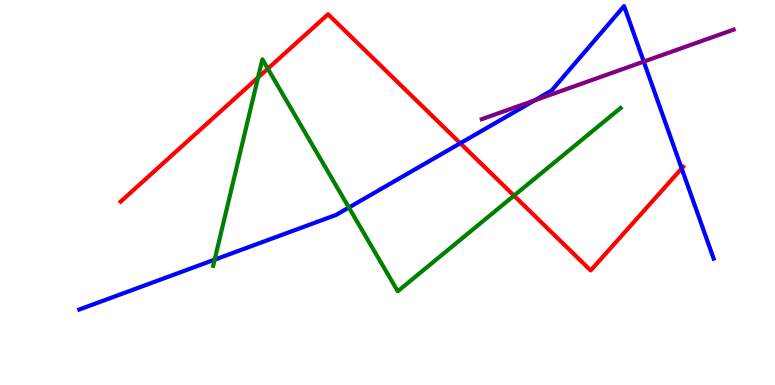[{'lines': ['blue', 'red'], 'intersections': [{'x': 5.94, 'y': 6.28}, {'x': 8.8, 'y': 5.62}]}, {'lines': ['green', 'red'], 'intersections': [{'x': 3.33, 'y': 7.99}, {'x': 3.46, 'y': 8.22}, {'x': 6.63, 'y': 4.92}]}, {'lines': ['purple', 'red'], 'intersections': []}, {'lines': ['blue', 'green'], 'intersections': [{'x': 2.77, 'y': 3.26}, {'x': 4.5, 'y': 4.61}]}, {'lines': ['blue', 'purple'], 'intersections': [{'x': 6.9, 'y': 7.39}, {'x': 8.31, 'y': 8.4}]}, {'lines': ['green', 'purple'], 'intersections': []}]